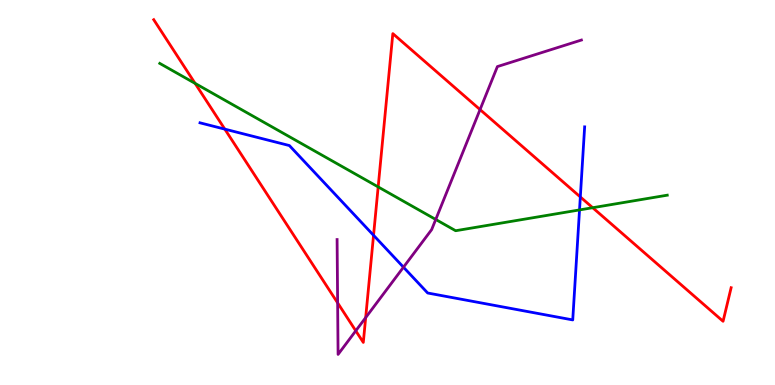[{'lines': ['blue', 'red'], 'intersections': [{'x': 2.9, 'y': 6.65}, {'x': 4.82, 'y': 3.89}, {'x': 7.49, 'y': 4.88}]}, {'lines': ['green', 'red'], 'intersections': [{'x': 2.52, 'y': 7.83}, {'x': 4.88, 'y': 5.15}, {'x': 7.65, 'y': 4.6}]}, {'lines': ['purple', 'red'], 'intersections': [{'x': 4.36, 'y': 2.13}, {'x': 4.59, 'y': 1.41}, {'x': 4.72, 'y': 1.75}, {'x': 6.19, 'y': 7.15}]}, {'lines': ['blue', 'green'], 'intersections': [{'x': 7.48, 'y': 4.55}]}, {'lines': ['blue', 'purple'], 'intersections': [{'x': 5.21, 'y': 3.06}]}, {'lines': ['green', 'purple'], 'intersections': [{'x': 5.62, 'y': 4.3}]}]